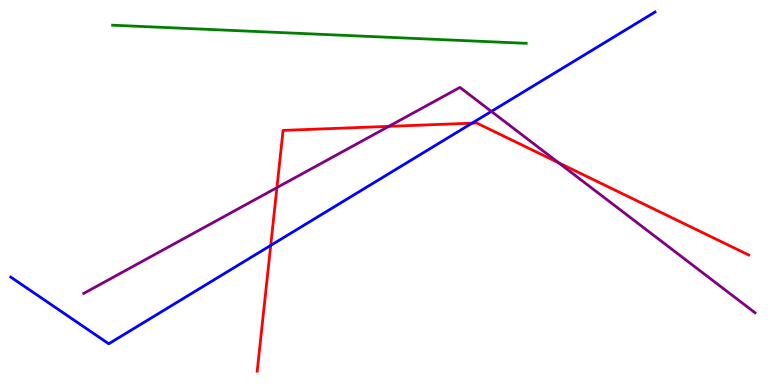[{'lines': ['blue', 'red'], 'intersections': [{'x': 3.49, 'y': 3.63}, {'x': 6.09, 'y': 6.8}]}, {'lines': ['green', 'red'], 'intersections': []}, {'lines': ['purple', 'red'], 'intersections': [{'x': 3.57, 'y': 5.13}, {'x': 5.02, 'y': 6.72}, {'x': 7.21, 'y': 5.77}]}, {'lines': ['blue', 'green'], 'intersections': []}, {'lines': ['blue', 'purple'], 'intersections': [{'x': 6.34, 'y': 7.11}]}, {'lines': ['green', 'purple'], 'intersections': []}]